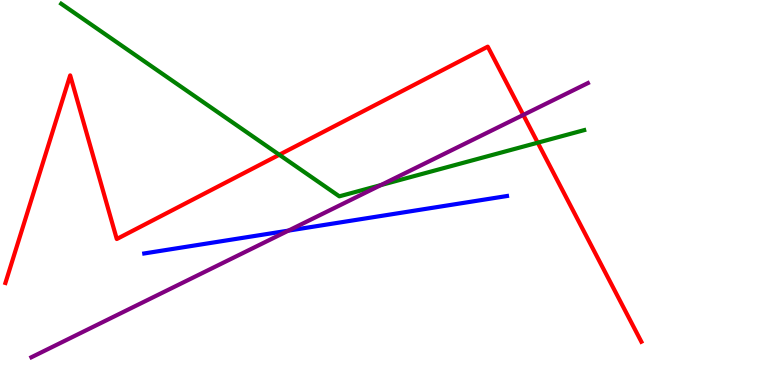[{'lines': ['blue', 'red'], 'intersections': []}, {'lines': ['green', 'red'], 'intersections': [{'x': 3.6, 'y': 5.98}, {'x': 6.94, 'y': 6.29}]}, {'lines': ['purple', 'red'], 'intersections': [{'x': 6.75, 'y': 7.01}]}, {'lines': ['blue', 'green'], 'intersections': []}, {'lines': ['blue', 'purple'], 'intersections': [{'x': 3.72, 'y': 4.01}]}, {'lines': ['green', 'purple'], 'intersections': [{'x': 4.91, 'y': 5.19}]}]